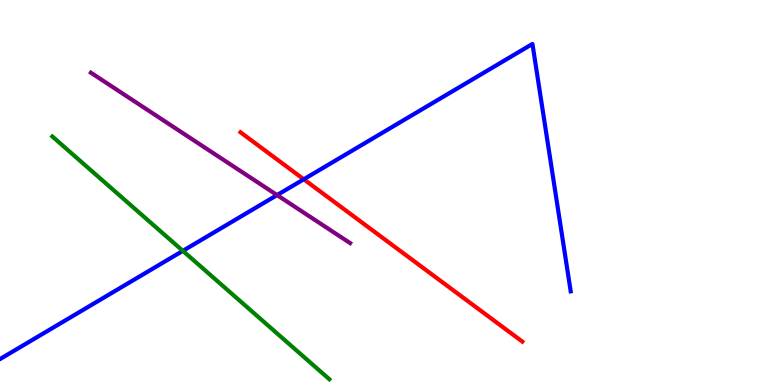[{'lines': ['blue', 'red'], 'intersections': [{'x': 3.92, 'y': 5.34}]}, {'lines': ['green', 'red'], 'intersections': []}, {'lines': ['purple', 'red'], 'intersections': []}, {'lines': ['blue', 'green'], 'intersections': [{'x': 2.36, 'y': 3.48}]}, {'lines': ['blue', 'purple'], 'intersections': [{'x': 3.58, 'y': 4.93}]}, {'lines': ['green', 'purple'], 'intersections': []}]